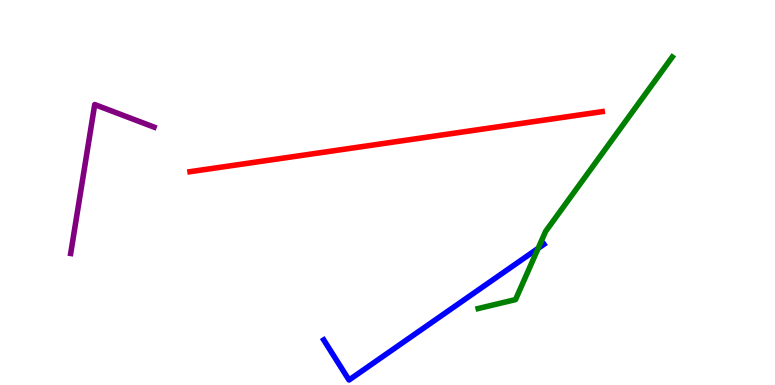[{'lines': ['blue', 'red'], 'intersections': []}, {'lines': ['green', 'red'], 'intersections': []}, {'lines': ['purple', 'red'], 'intersections': []}, {'lines': ['blue', 'green'], 'intersections': [{'x': 6.94, 'y': 3.55}]}, {'lines': ['blue', 'purple'], 'intersections': []}, {'lines': ['green', 'purple'], 'intersections': []}]